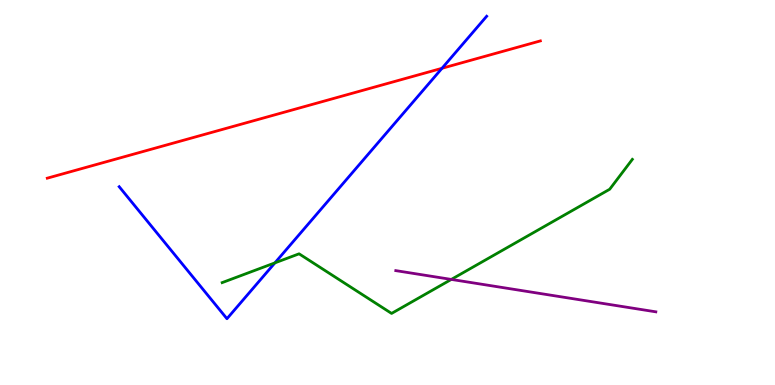[{'lines': ['blue', 'red'], 'intersections': [{'x': 5.7, 'y': 8.23}]}, {'lines': ['green', 'red'], 'intersections': []}, {'lines': ['purple', 'red'], 'intersections': []}, {'lines': ['blue', 'green'], 'intersections': [{'x': 3.55, 'y': 3.17}]}, {'lines': ['blue', 'purple'], 'intersections': []}, {'lines': ['green', 'purple'], 'intersections': [{'x': 5.82, 'y': 2.74}]}]